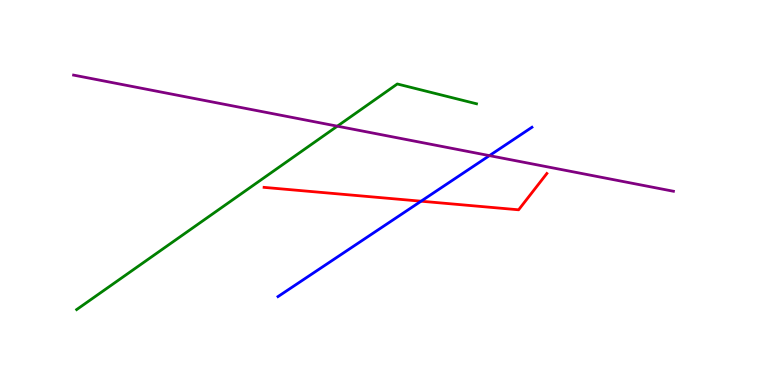[{'lines': ['blue', 'red'], 'intersections': [{'x': 5.43, 'y': 4.77}]}, {'lines': ['green', 'red'], 'intersections': []}, {'lines': ['purple', 'red'], 'intersections': []}, {'lines': ['blue', 'green'], 'intersections': []}, {'lines': ['blue', 'purple'], 'intersections': [{'x': 6.32, 'y': 5.96}]}, {'lines': ['green', 'purple'], 'intersections': [{'x': 4.35, 'y': 6.72}]}]